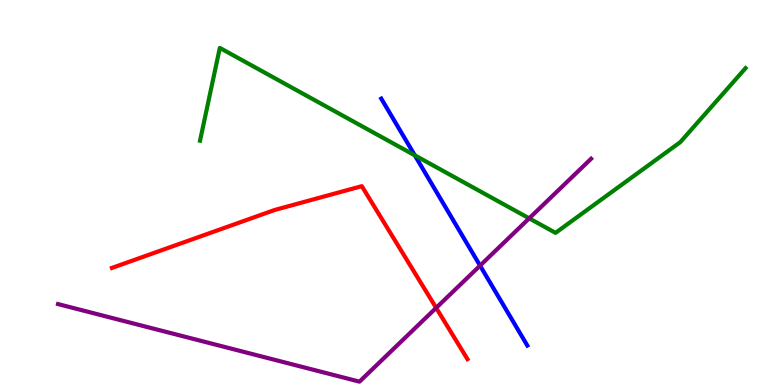[{'lines': ['blue', 'red'], 'intersections': []}, {'lines': ['green', 'red'], 'intersections': []}, {'lines': ['purple', 'red'], 'intersections': [{'x': 5.63, 'y': 2.0}]}, {'lines': ['blue', 'green'], 'intersections': [{'x': 5.35, 'y': 5.97}]}, {'lines': ['blue', 'purple'], 'intersections': [{'x': 6.19, 'y': 3.1}]}, {'lines': ['green', 'purple'], 'intersections': [{'x': 6.83, 'y': 4.33}]}]